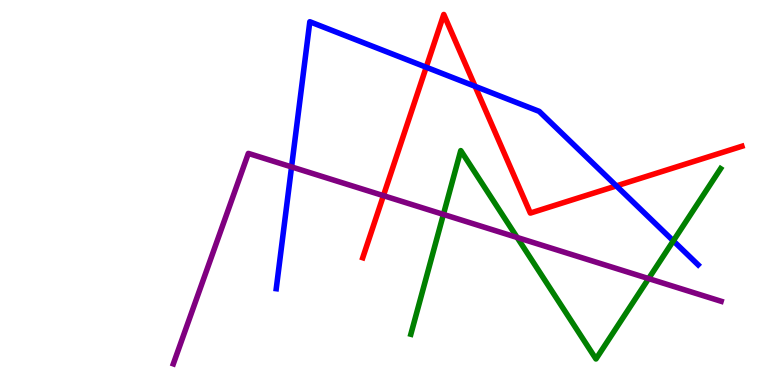[{'lines': ['blue', 'red'], 'intersections': [{'x': 5.5, 'y': 8.25}, {'x': 6.13, 'y': 7.76}, {'x': 7.95, 'y': 5.17}]}, {'lines': ['green', 'red'], 'intersections': []}, {'lines': ['purple', 'red'], 'intersections': [{'x': 4.95, 'y': 4.92}]}, {'lines': ['blue', 'green'], 'intersections': [{'x': 8.69, 'y': 3.74}]}, {'lines': ['blue', 'purple'], 'intersections': [{'x': 3.76, 'y': 5.66}]}, {'lines': ['green', 'purple'], 'intersections': [{'x': 5.72, 'y': 4.43}, {'x': 6.67, 'y': 3.83}, {'x': 8.37, 'y': 2.76}]}]